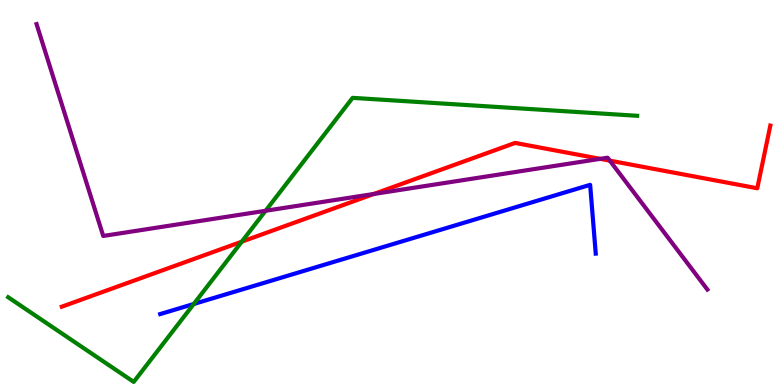[{'lines': ['blue', 'red'], 'intersections': []}, {'lines': ['green', 'red'], 'intersections': [{'x': 3.12, 'y': 3.72}]}, {'lines': ['purple', 'red'], 'intersections': [{'x': 4.82, 'y': 4.96}, {'x': 7.74, 'y': 5.87}, {'x': 7.87, 'y': 5.83}]}, {'lines': ['blue', 'green'], 'intersections': [{'x': 2.5, 'y': 2.1}]}, {'lines': ['blue', 'purple'], 'intersections': []}, {'lines': ['green', 'purple'], 'intersections': [{'x': 3.43, 'y': 4.53}]}]